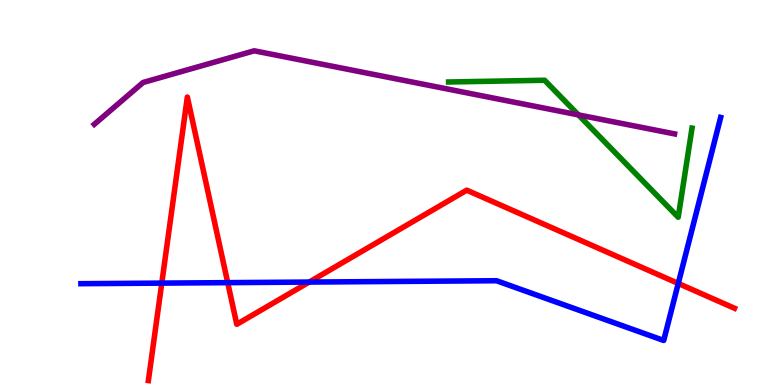[{'lines': ['blue', 'red'], 'intersections': [{'x': 2.09, 'y': 2.65}, {'x': 2.94, 'y': 2.66}, {'x': 3.99, 'y': 2.67}, {'x': 8.75, 'y': 2.64}]}, {'lines': ['green', 'red'], 'intersections': []}, {'lines': ['purple', 'red'], 'intersections': []}, {'lines': ['blue', 'green'], 'intersections': []}, {'lines': ['blue', 'purple'], 'intersections': []}, {'lines': ['green', 'purple'], 'intersections': [{'x': 7.46, 'y': 7.02}]}]